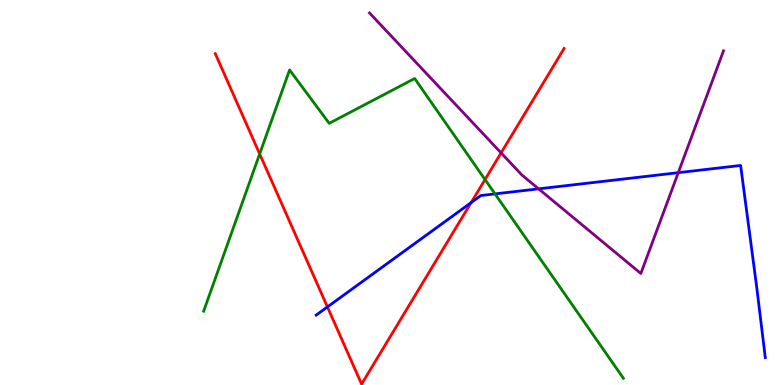[{'lines': ['blue', 'red'], 'intersections': [{'x': 4.22, 'y': 2.03}, {'x': 6.08, 'y': 4.74}]}, {'lines': ['green', 'red'], 'intersections': [{'x': 3.35, 'y': 6.0}, {'x': 6.26, 'y': 5.34}]}, {'lines': ['purple', 'red'], 'intersections': [{'x': 6.47, 'y': 6.03}]}, {'lines': ['blue', 'green'], 'intersections': [{'x': 6.39, 'y': 4.96}]}, {'lines': ['blue', 'purple'], 'intersections': [{'x': 6.95, 'y': 5.09}, {'x': 8.75, 'y': 5.52}]}, {'lines': ['green', 'purple'], 'intersections': []}]